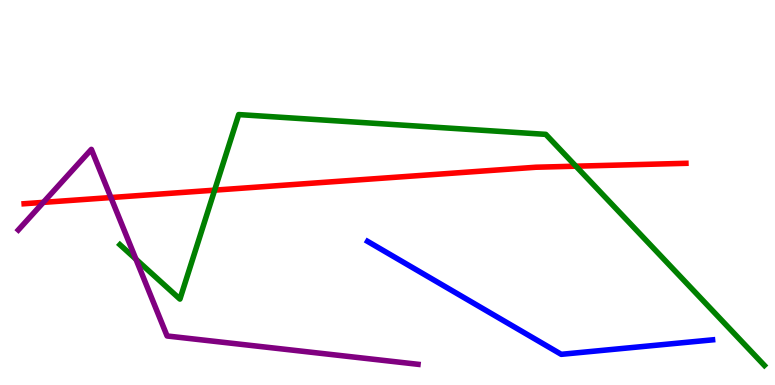[{'lines': ['blue', 'red'], 'intersections': []}, {'lines': ['green', 'red'], 'intersections': [{'x': 2.77, 'y': 5.06}, {'x': 7.43, 'y': 5.68}]}, {'lines': ['purple', 'red'], 'intersections': [{'x': 0.559, 'y': 4.74}, {'x': 1.43, 'y': 4.87}]}, {'lines': ['blue', 'green'], 'intersections': []}, {'lines': ['blue', 'purple'], 'intersections': []}, {'lines': ['green', 'purple'], 'intersections': [{'x': 1.75, 'y': 3.27}]}]